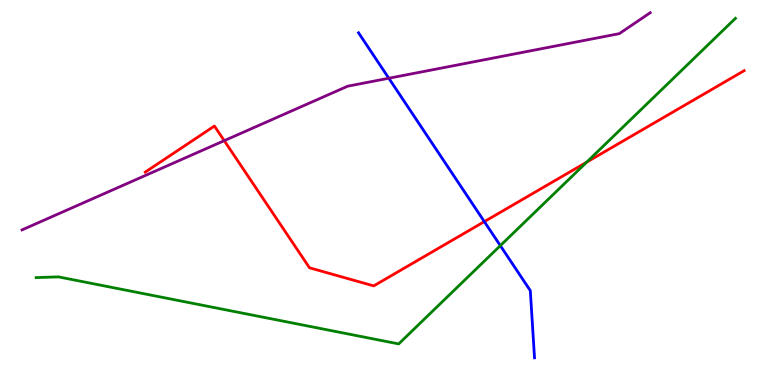[{'lines': ['blue', 'red'], 'intersections': [{'x': 6.25, 'y': 4.24}]}, {'lines': ['green', 'red'], 'intersections': [{'x': 7.57, 'y': 5.79}]}, {'lines': ['purple', 'red'], 'intersections': [{'x': 2.89, 'y': 6.35}]}, {'lines': ['blue', 'green'], 'intersections': [{'x': 6.46, 'y': 3.62}]}, {'lines': ['blue', 'purple'], 'intersections': [{'x': 5.02, 'y': 7.97}]}, {'lines': ['green', 'purple'], 'intersections': []}]